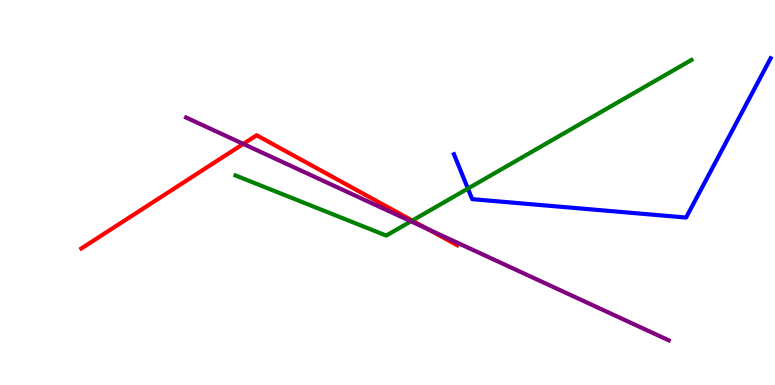[{'lines': ['blue', 'red'], 'intersections': []}, {'lines': ['green', 'red'], 'intersections': [{'x': 5.32, 'y': 4.27}]}, {'lines': ['purple', 'red'], 'intersections': [{'x': 3.14, 'y': 6.26}, {'x': 5.52, 'y': 4.05}]}, {'lines': ['blue', 'green'], 'intersections': [{'x': 6.04, 'y': 5.1}]}, {'lines': ['blue', 'purple'], 'intersections': []}, {'lines': ['green', 'purple'], 'intersections': [{'x': 5.3, 'y': 4.25}]}]